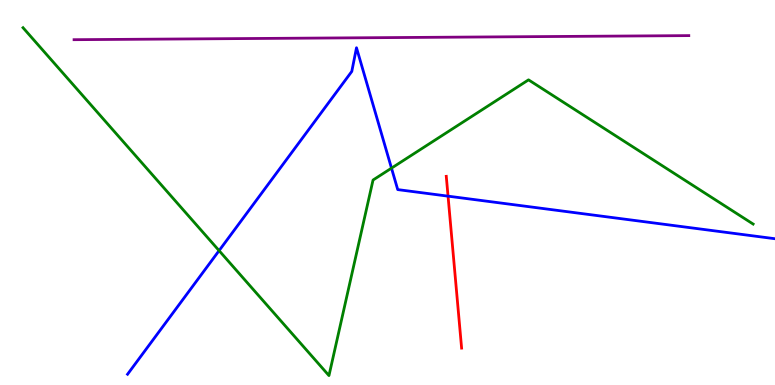[{'lines': ['blue', 'red'], 'intersections': [{'x': 5.78, 'y': 4.91}]}, {'lines': ['green', 'red'], 'intersections': []}, {'lines': ['purple', 'red'], 'intersections': []}, {'lines': ['blue', 'green'], 'intersections': [{'x': 2.83, 'y': 3.49}, {'x': 5.05, 'y': 5.63}]}, {'lines': ['blue', 'purple'], 'intersections': []}, {'lines': ['green', 'purple'], 'intersections': []}]